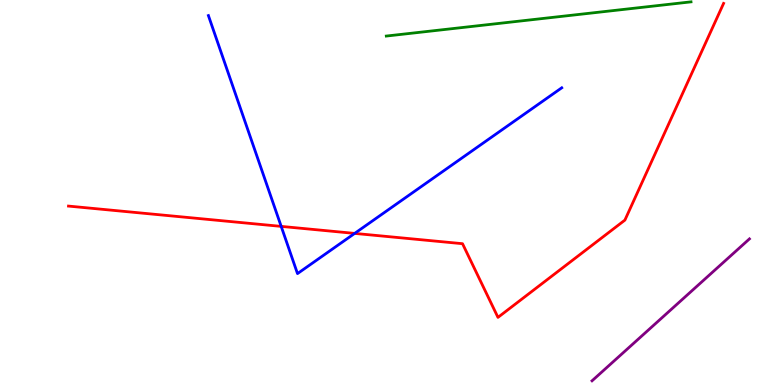[{'lines': ['blue', 'red'], 'intersections': [{'x': 3.63, 'y': 4.12}, {'x': 4.58, 'y': 3.94}]}, {'lines': ['green', 'red'], 'intersections': []}, {'lines': ['purple', 'red'], 'intersections': []}, {'lines': ['blue', 'green'], 'intersections': []}, {'lines': ['blue', 'purple'], 'intersections': []}, {'lines': ['green', 'purple'], 'intersections': []}]